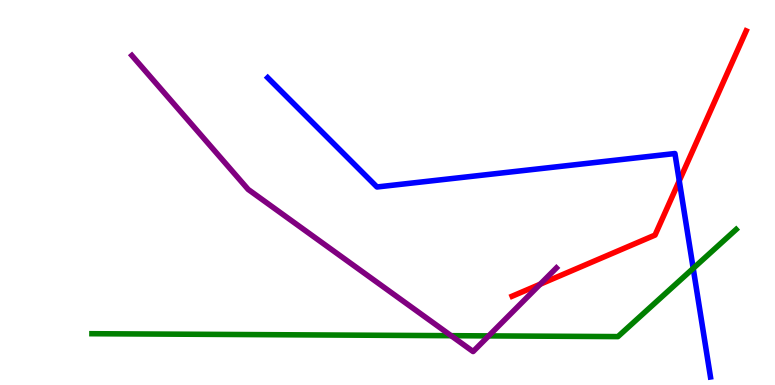[{'lines': ['blue', 'red'], 'intersections': [{'x': 8.76, 'y': 5.3}]}, {'lines': ['green', 'red'], 'intersections': []}, {'lines': ['purple', 'red'], 'intersections': [{'x': 6.97, 'y': 2.62}]}, {'lines': ['blue', 'green'], 'intersections': [{'x': 8.94, 'y': 3.03}]}, {'lines': ['blue', 'purple'], 'intersections': []}, {'lines': ['green', 'purple'], 'intersections': [{'x': 5.82, 'y': 1.28}, {'x': 6.31, 'y': 1.28}]}]